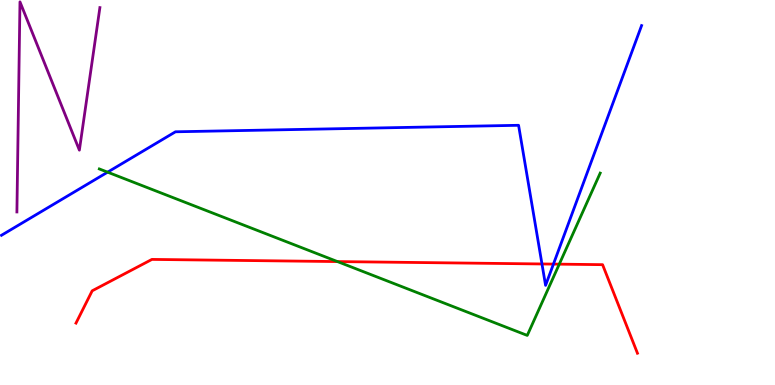[{'lines': ['blue', 'red'], 'intersections': [{'x': 6.99, 'y': 3.14}, {'x': 7.14, 'y': 3.14}]}, {'lines': ['green', 'red'], 'intersections': [{'x': 4.35, 'y': 3.21}, {'x': 7.22, 'y': 3.14}]}, {'lines': ['purple', 'red'], 'intersections': []}, {'lines': ['blue', 'green'], 'intersections': [{'x': 1.39, 'y': 5.53}]}, {'lines': ['blue', 'purple'], 'intersections': []}, {'lines': ['green', 'purple'], 'intersections': []}]